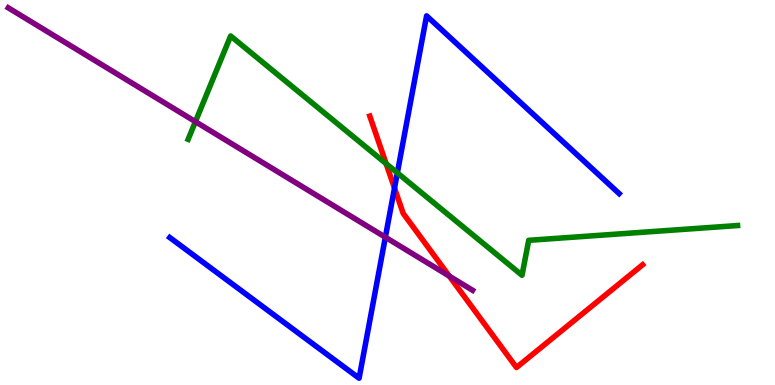[{'lines': ['blue', 'red'], 'intersections': [{'x': 5.09, 'y': 5.11}]}, {'lines': ['green', 'red'], 'intersections': [{'x': 4.98, 'y': 5.75}]}, {'lines': ['purple', 'red'], 'intersections': [{'x': 5.8, 'y': 2.83}]}, {'lines': ['blue', 'green'], 'intersections': [{'x': 5.13, 'y': 5.51}]}, {'lines': ['blue', 'purple'], 'intersections': [{'x': 4.97, 'y': 3.84}]}, {'lines': ['green', 'purple'], 'intersections': [{'x': 2.52, 'y': 6.84}]}]